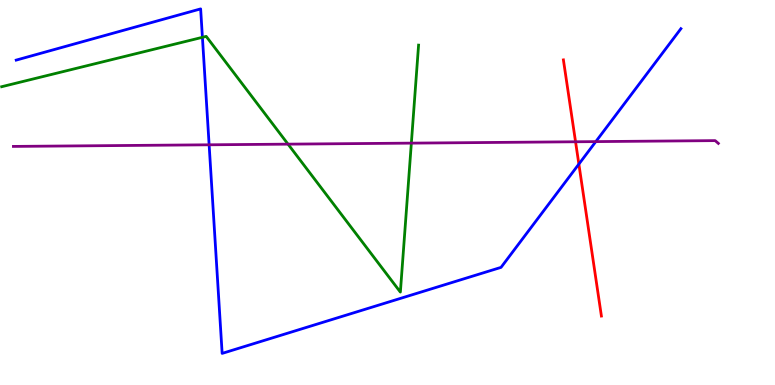[{'lines': ['blue', 'red'], 'intersections': [{'x': 7.47, 'y': 5.74}]}, {'lines': ['green', 'red'], 'intersections': []}, {'lines': ['purple', 'red'], 'intersections': [{'x': 7.43, 'y': 6.32}]}, {'lines': ['blue', 'green'], 'intersections': [{'x': 2.61, 'y': 9.03}]}, {'lines': ['blue', 'purple'], 'intersections': [{'x': 2.7, 'y': 6.24}, {'x': 7.69, 'y': 6.32}]}, {'lines': ['green', 'purple'], 'intersections': [{'x': 3.72, 'y': 6.26}, {'x': 5.31, 'y': 6.28}]}]